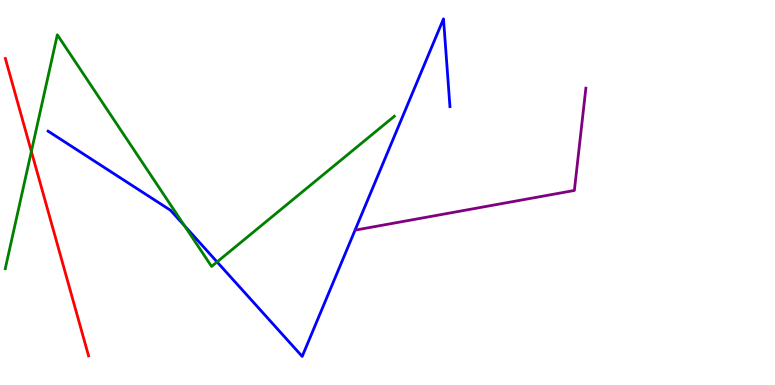[{'lines': ['blue', 'red'], 'intersections': []}, {'lines': ['green', 'red'], 'intersections': [{'x': 0.405, 'y': 6.07}]}, {'lines': ['purple', 'red'], 'intersections': []}, {'lines': ['blue', 'green'], 'intersections': [{'x': 2.38, 'y': 4.14}, {'x': 2.8, 'y': 3.2}]}, {'lines': ['blue', 'purple'], 'intersections': []}, {'lines': ['green', 'purple'], 'intersections': []}]